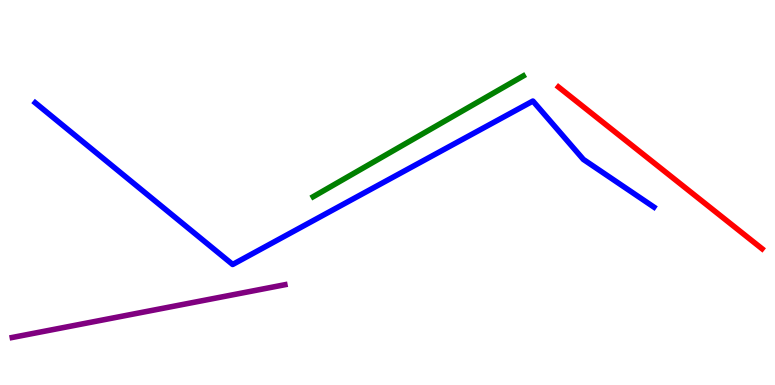[{'lines': ['blue', 'red'], 'intersections': []}, {'lines': ['green', 'red'], 'intersections': []}, {'lines': ['purple', 'red'], 'intersections': []}, {'lines': ['blue', 'green'], 'intersections': []}, {'lines': ['blue', 'purple'], 'intersections': []}, {'lines': ['green', 'purple'], 'intersections': []}]